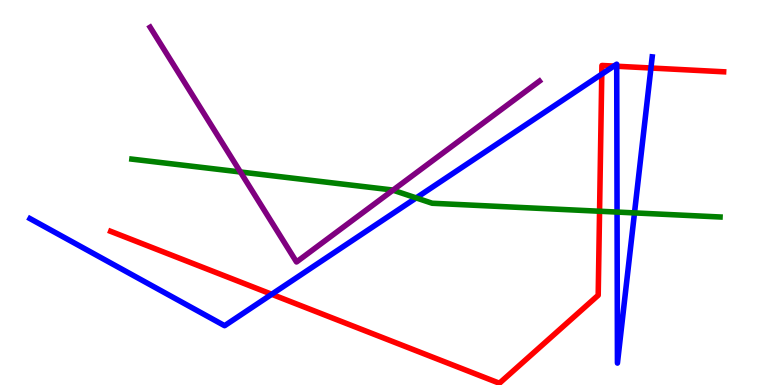[{'lines': ['blue', 'red'], 'intersections': [{'x': 3.51, 'y': 2.36}, {'x': 7.76, 'y': 8.07}, {'x': 7.92, 'y': 8.28}, {'x': 7.96, 'y': 8.28}, {'x': 8.4, 'y': 8.23}]}, {'lines': ['green', 'red'], 'intersections': [{'x': 7.74, 'y': 4.51}]}, {'lines': ['purple', 'red'], 'intersections': []}, {'lines': ['blue', 'green'], 'intersections': [{'x': 5.37, 'y': 4.86}, {'x': 7.96, 'y': 4.49}, {'x': 8.19, 'y': 4.47}]}, {'lines': ['blue', 'purple'], 'intersections': []}, {'lines': ['green', 'purple'], 'intersections': [{'x': 3.1, 'y': 5.53}, {'x': 5.07, 'y': 5.06}]}]